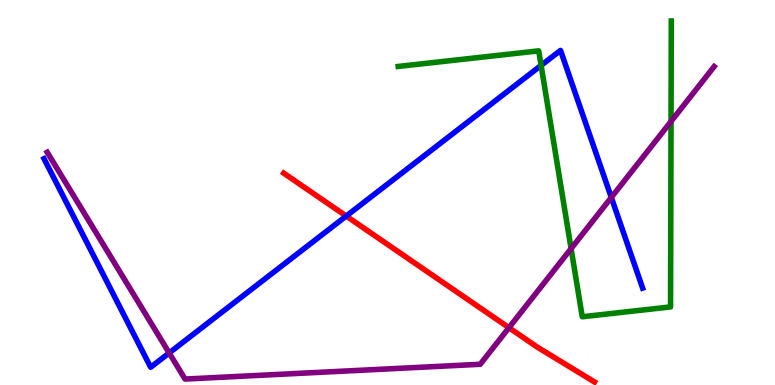[{'lines': ['blue', 'red'], 'intersections': [{'x': 4.47, 'y': 4.39}]}, {'lines': ['green', 'red'], 'intersections': []}, {'lines': ['purple', 'red'], 'intersections': [{'x': 6.57, 'y': 1.49}]}, {'lines': ['blue', 'green'], 'intersections': [{'x': 6.98, 'y': 8.3}]}, {'lines': ['blue', 'purple'], 'intersections': [{'x': 2.18, 'y': 0.833}, {'x': 7.89, 'y': 4.87}]}, {'lines': ['green', 'purple'], 'intersections': [{'x': 7.37, 'y': 3.54}, {'x': 8.66, 'y': 6.85}]}]